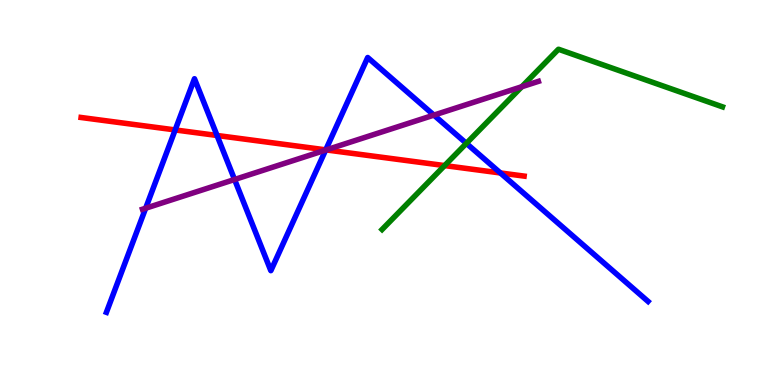[{'lines': ['blue', 'red'], 'intersections': [{'x': 2.26, 'y': 6.63}, {'x': 2.8, 'y': 6.48}, {'x': 4.2, 'y': 6.11}, {'x': 6.46, 'y': 5.51}]}, {'lines': ['green', 'red'], 'intersections': [{'x': 5.74, 'y': 5.7}]}, {'lines': ['purple', 'red'], 'intersections': [{'x': 4.21, 'y': 6.11}]}, {'lines': ['blue', 'green'], 'intersections': [{'x': 6.02, 'y': 6.28}]}, {'lines': ['blue', 'purple'], 'intersections': [{'x': 1.88, 'y': 4.59}, {'x': 3.03, 'y': 5.34}, {'x': 4.2, 'y': 6.1}, {'x': 5.6, 'y': 7.01}]}, {'lines': ['green', 'purple'], 'intersections': [{'x': 6.73, 'y': 7.75}]}]